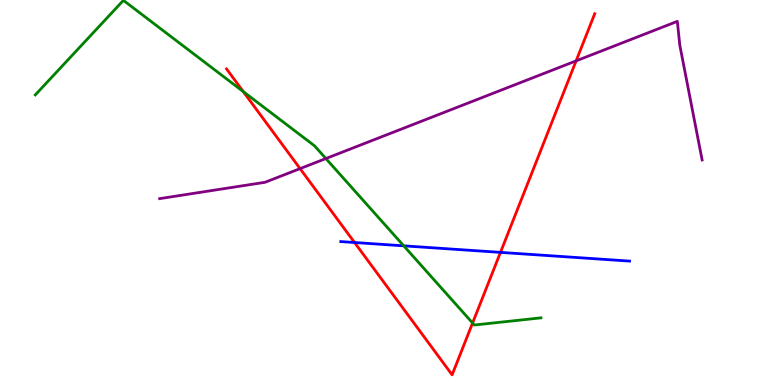[{'lines': ['blue', 'red'], 'intersections': [{'x': 4.57, 'y': 3.7}, {'x': 6.46, 'y': 3.44}]}, {'lines': ['green', 'red'], 'intersections': [{'x': 3.14, 'y': 7.62}, {'x': 6.1, 'y': 1.61}]}, {'lines': ['purple', 'red'], 'intersections': [{'x': 3.87, 'y': 5.62}, {'x': 7.43, 'y': 8.42}]}, {'lines': ['blue', 'green'], 'intersections': [{'x': 5.21, 'y': 3.61}]}, {'lines': ['blue', 'purple'], 'intersections': []}, {'lines': ['green', 'purple'], 'intersections': [{'x': 4.2, 'y': 5.88}]}]